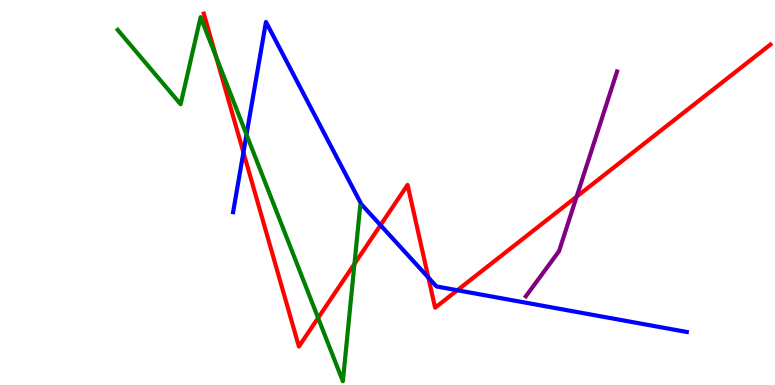[{'lines': ['blue', 'red'], 'intersections': [{'x': 3.14, 'y': 6.04}, {'x': 4.91, 'y': 4.15}, {'x': 5.53, 'y': 2.79}, {'x': 5.9, 'y': 2.46}]}, {'lines': ['green', 'red'], 'intersections': [{'x': 2.79, 'y': 8.52}, {'x': 4.1, 'y': 1.74}, {'x': 4.57, 'y': 3.15}]}, {'lines': ['purple', 'red'], 'intersections': [{'x': 7.44, 'y': 4.89}]}, {'lines': ['blue', 'green'], 'intersections': [{'x': 3.18, 'y': 6.5}]}, {'lines': ['blue', 'purple'], 'intersections': []}, {'lines': ['green', 'purple'], 'intersections': []}]